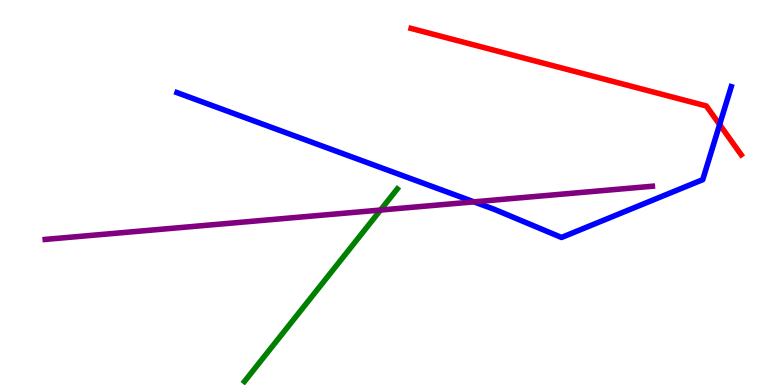[{'lines': ['blue', 'red'], 'intersections': [{'x': 9.29, 'y': 6.76}]}, {'lines': ['green', 'red'], 'intersections': []}, {'lines': ['purple', 'red'], 'intersections': []}, {'lines': ['blue', 'green'], 'intersections': []}, {'lines': ['blue', 'purple'], 'intersections': [{'x': 6.12, 'y': 4.76}]}, {'lines': ['green', 'purple'], 'intersections': [{'x': 4.91, 'y': 4.54}]}]